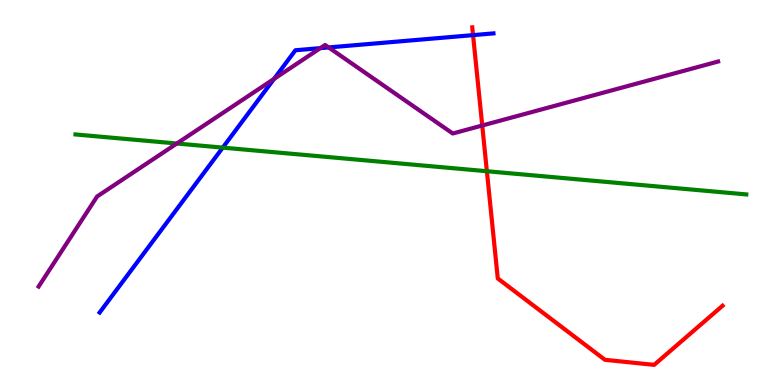[{'lines': ['blue', 'red'], 'intersections': [{'x': 6.1, 'y': 9.09}]}, {'lines': ['green', 'red'], 'intersections': [{'x': 6.28, 'y': 5.55}]}, {'lines': ['purple', 'red'], 'intersections': [{'x': 6.22, 'y': 6.74}]}, {'lines': ['blue', 'green'], 'intersections': [{'x': 2.87, 'y': 6.17}]}, {'lines': ['blue', 'purple'], 'intersections': [{'x': 3.54, 'y': 7.95}, {'x': 4.13, 'y': 8.75}, {'x': 4.24, 'y': 8.77}]}, {'lines': ['green', 'purple'], 'intersections': [{'x': 2.28, 'y': 6.27}]}]